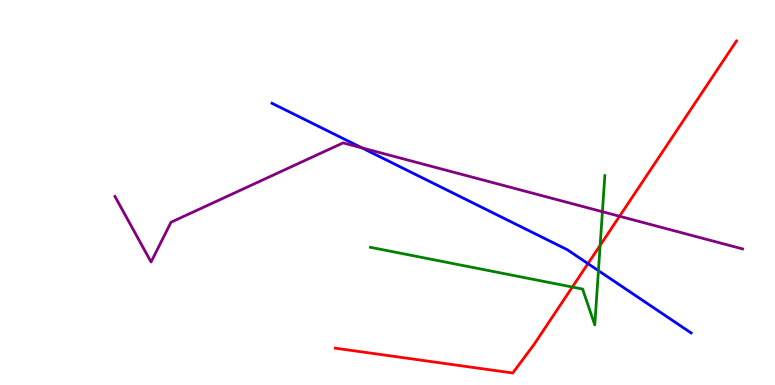[{'lines': ['blue', 'red'], 'intersections': [{'x': 7.59, 'y': 3.15}]}, {'lines': ['green', 'red'], 'intersections': [{'x': 7.39, 'y': 2.54}, {'x': 7.74, 'y': 3.63}]}, {'lines': ['purple', 'red'], 'intersections': [{'x': 7.99, 'y': 4.38}]}, {'lines': ['blue', 'green'], 'intersections': [{'x': 7.72, 'y': 2.97}]}, {'lines': ['blue', 'purple'], 'intersections': [{'x': 4.67, 'y': 6.16}]}, {'lines': ['green', 'purple'], 'intersections': [{'x': 7.77, 'y': 4.5}]}]